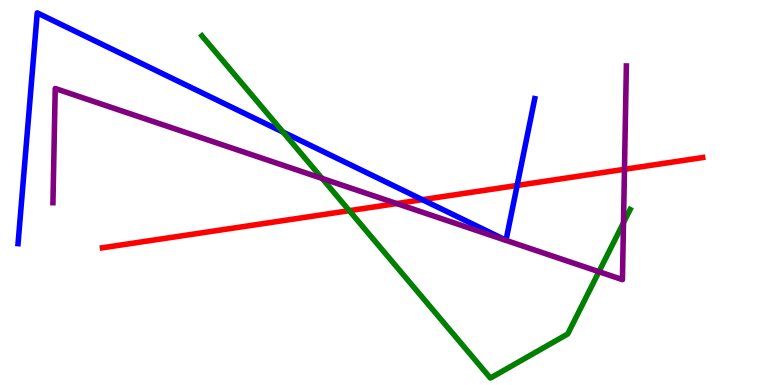[{'lines': ['blue', 'red'], 'intersections': [{'x': 5.45, 'y': 4.81}, {'x': 6.67, 'y': 5.18}]}, {'lines': ['green', 'red'], 'intersections': [{'x': 4.51, 'y': 4.53}]}, {'lines': ['purple', 'red'], 'intersections': [{'x': 5.12, 'y': 4.71}, {'x': 8.06, 'y': 5.6}]}, {'lines': ['blue', 'green'], 'intersections': [{'x': 3.65, 'y': 6.57}]}, {'lines': ['blue', 'purple'], 'intersections': []}, {'lines': ['green', 'purple'], 'intersections': [{'x': 4.16, 'y': 5.37}, {'x': 7.73, 'y': 2.94}, {'x': 8.04, 'y': 4.22}]}]